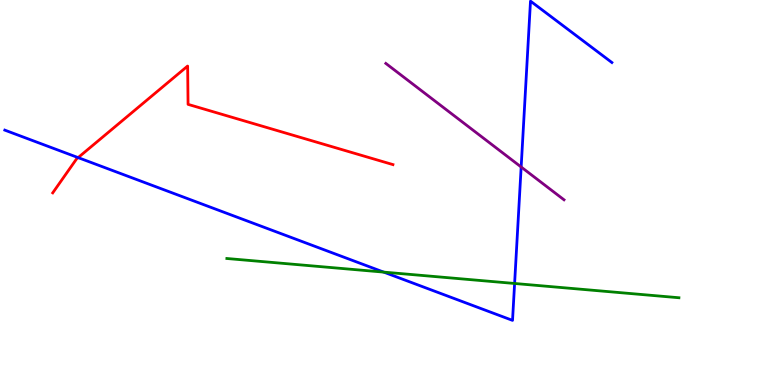[{'lines': ['blue', 'red'], 'intersections': [{'x': 1.01, 'y': 5.91}]}, {'lines': ['green', 'red'], 'intersections': []}, {'lines': ['purple', 'red'], 'intersections': []}, {'lines': ['blue', 'green'], 'intersections': [{'x': 4.95, 'y': 2.93}, {'x': 6.64, 'y': 2.64}]}, {'lines': ['blue', 'purple'], 'intersections': [{'x': 6.72, 'y': 5.66}]}, {'lines': ['green', 'purple'], 'intersections': []}]